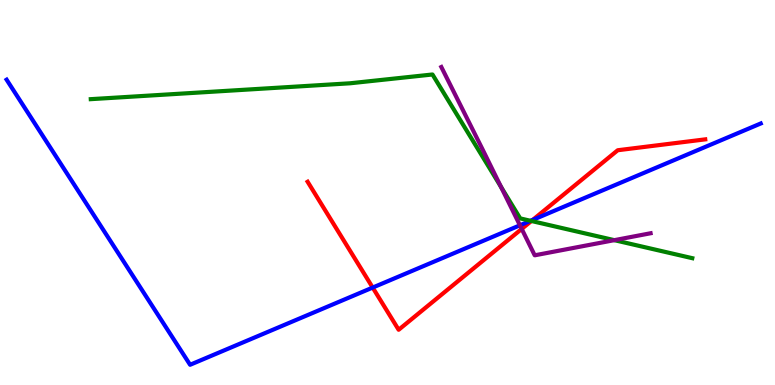[{'lines': ['blue', 'red'], 'intersections': [{'x': 4.81, 'y': 2.53}, {'x': 6.87, 'y': 4.29}]}, {'lines': ['green', 'red'], 'intersections': [{'x': 6.86, 'y': 4.26}]}, {'lines': ['purple', 'red'], 'intersections': [{'x': 6.73, 'y': 4.05}]}, {'lines': ['blue', 'green'], 'intersections': [{'x': 6.85, 'y': 4.26}]}, {'lines': ['blue', 'purple'], 'intersections': [{'x': 6.71, 'y': 4.15}]}, {'lines': ['green', 'purple'], 'intersections': [{'x': 6.47, 'y': 5.14}, {'x': 7.93, 'y': 3.76}]}]